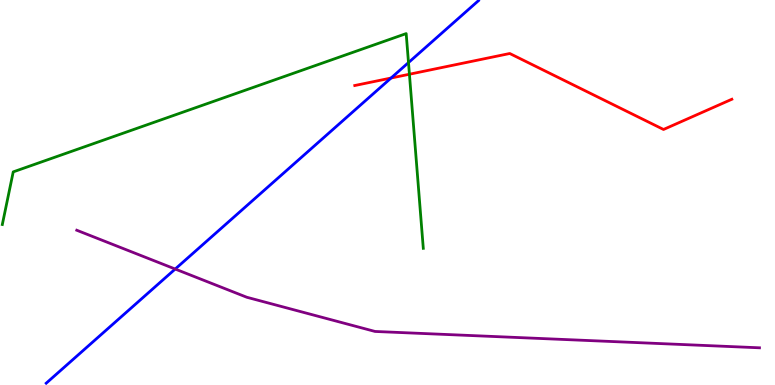[{'lines': ['blue', 'red'], 'intersections': [{'x': 5.05, 'y': 7.97}]}, {'lines': ['green', 'red'], 'intersections': [{'x': 5.28, 'y': 8.07}]}, {'lines': ['purple', 'red'], 'intersections': []}, {'lines': ['blue', 'green'], 'intersections': [{'x': 5.27, 'y': 8.37}]}, {'lines': ['blue', 'purple'], 'intersections': [{'x': 2.26, 'y': 3.01}]}, {'lines': ['green', 'purple'], 'intersections': []}]